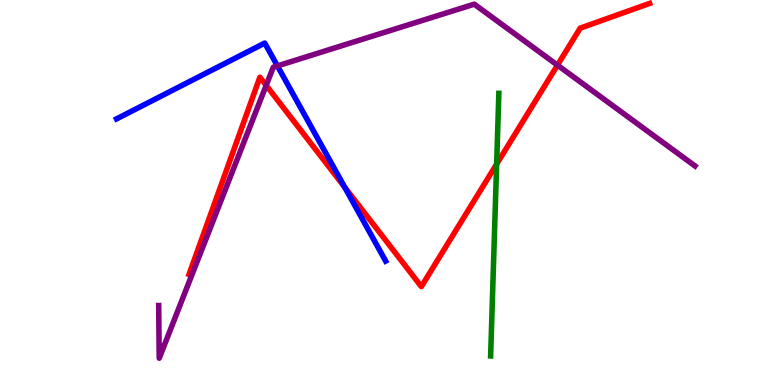[{'lines': ['blue', 'red'], 'intersections': [{'x': 4.45, 'y': 5.14}]}, {'lines': ['green', 'red'], 'intersections': [{'x': 6.41, 'y': 5.74}]}, {'lines': ['purple', 'red'], 'intersections': [{'x': 3.43, 'y': 7.78}, {'x': 7.19, 'y': 8.31}]}, {'lines': ['blue', 'green'], 'intersections': []}, {'lines': ['blue', 'purple'], 'intersections': [{'x': 3.58, 'y': 8.29}]}, {'lines': ['green', 'purple'], 'intersections': []}]